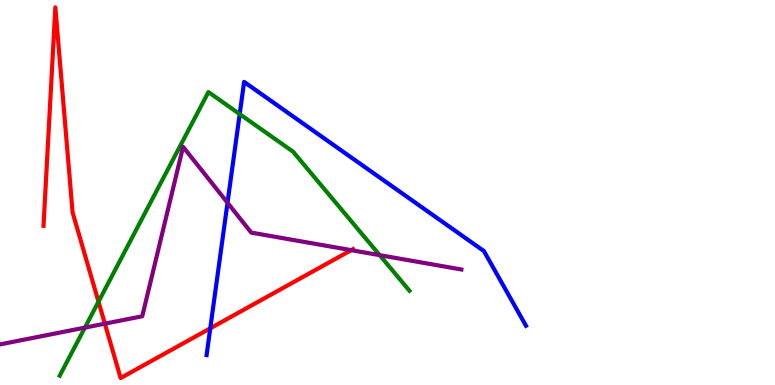[{'lines': ['blue', 'red'], 'intersections': [{'x': 2.71, 'y': 1.47}]}, {'lines': ['green', 'red'], 'intersections': [{'x': 1.27, 'y': 2.16}]}, {'lines': ['purple', 'red'], 'intersections': [{'x': 1.35, 'y': 1.59}, {'x': 4.53, 'y': 3.5}]}, {'lines': ['blue', 'green'], 'intersections': [{'x': 3.09, 'y': 7.04}]}, {'lines': ['blue', 'purple'], 'intersections': [{'x': 2.94, 'y': 4.73}]}, {'lines': ['green', 'purple'], 'intersections': [{'x': 1.1, 'y': 1.49}, {'x': 4.9, 'y': 3.37}]}]